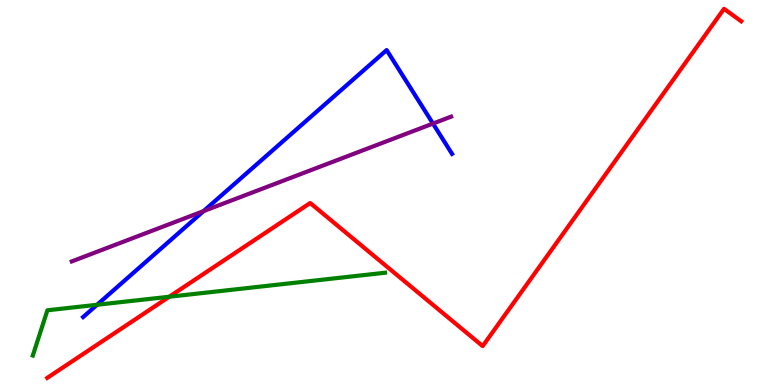[{'lines': ['blue', 'red'], 'intersections': []}, {'lines': ['green', 'red'], 'intersections': [{'x': 2.18, 'y': 2.29}]}, {'lines': ['purple', 'red'], 'intersections': []}, {'lines': ['blue', 'green'], 'intersections': [{'x': 1.25, 'y': 2.08}]}, {'lines': ['blue', 'purple'], 'intersections': [{'x': 2.63, 'y': 4.52}, {'x': 5.59, 'y': 6.79}]}, {'lines': ['green', 'purple'], 'intersections': []}]